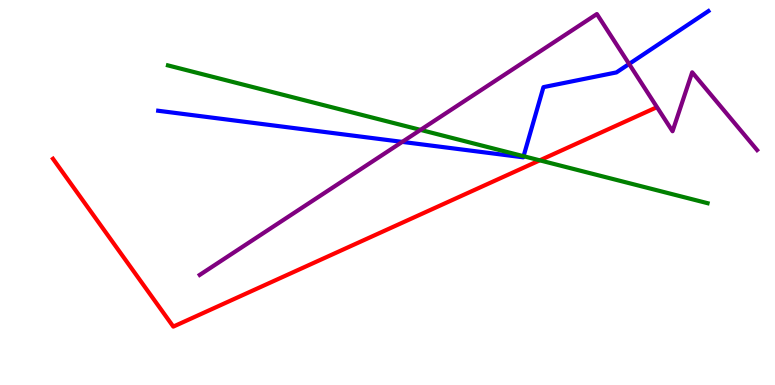[{'lines': ['blue', 'red'], 'intersections': []}, {'lines': ['green', 'red'], 'intersections': [{'x': 6.96, 'y': 5.84}]}, {'lines': ['purple', 'red'], 'intersections': []}, {'lines': ['blue', 'green'], 'intersections': [{'x': 6.76, 'y': 5.94}]}, {'lines': ['blue', 'purple'], 'intersections': [{'x': 5.19, 'y': 6.31}, {'x': 8.12, 'y': 8.34}]}, {'lines': ['green', 'purple'], 'intersections': [{'x': 5.43, 'y': 6.63}]}]